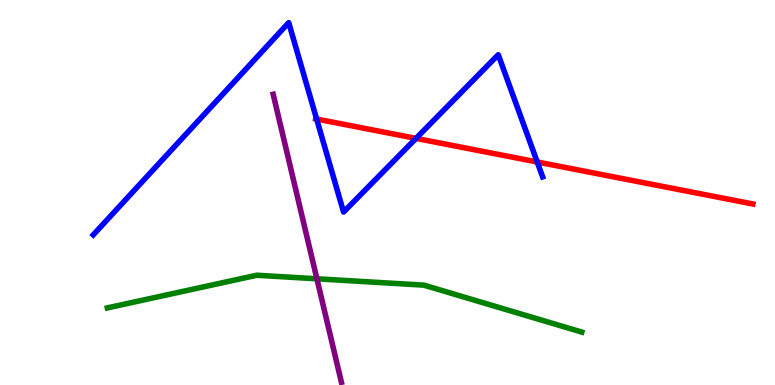[{'lines': ['blue', 'red'], 'intersections': [{'x': 4.09, 'y': 6.91}, {'x': 5.37, 'y': 6.41}, {'x': 6.93, 'y': 5.79}]}, {'lines': ['green', 'red'], 'intersections': []}, {'lines': ['purple', 'red'], 'intersections': []}, {'lines': ['blue', 'green'], 'intersections': []}, {'lines': ['blue', 'purple'], 'intersections': []}, {'lines': ['green', 'purple'], 'intersections': [{'x': 4.09, 'y': 2.76}]}]